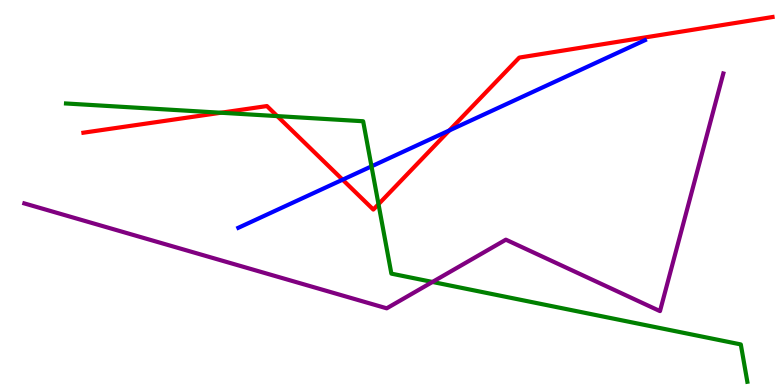[{'lines': ['blue', 'red'], 'intersections': [{'x': 4.42, 'y': 5.33}, {'x': 5.8, 'y': 6.61}]}, {'lines': ['green', 'red'], 'intersections': [{'x': 2.85, 'y': 7.07}, {'x': 3.58, 'y': 6.98}, {'x': 4.88, 'y': 4.7}]}, {'lines': ['purple', 'red'], 'intersections': []}, {'lines': ['blue', 'green'], 'intersections': [{'x': 4.79, 'y': 5.68}]}, {'lines': ['blue', 'purple'], 'intersections': []}, {'lines': ['green', 'purple'], 'intersections': [{'x': 5.58, 'y': 2.68}]}]